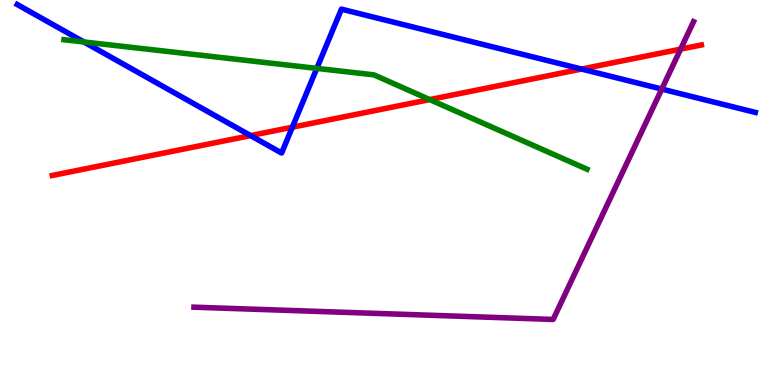[{'lines': ['blue', 'red'], 'intersections': [{'x': 3.23, 'y': 6.48}, {'x': 3.77, 'y': 6.7}, {'x': 7.5, 'y': 8.21}]}, {'lines': ['green', 'red'], 'intersections': [{'x': 5.54, 'y': 7.41}]}, {'lines': ['purple', 'red'], 'intersections': [{'x': 8.78, 'y': 8.72}]}, {'lines': ['blue', 'green'], 'intersections': [{'x': 1.08, 'y': 8.91}, {'x': 4.09, 'y': 8.22}]}, {'lines': ['blue', 'purple'], 'intersections': [{'x': 8.54, 'y': 7.69}]}, {'lines': ['green', 'purple'], 'intersections': []}]